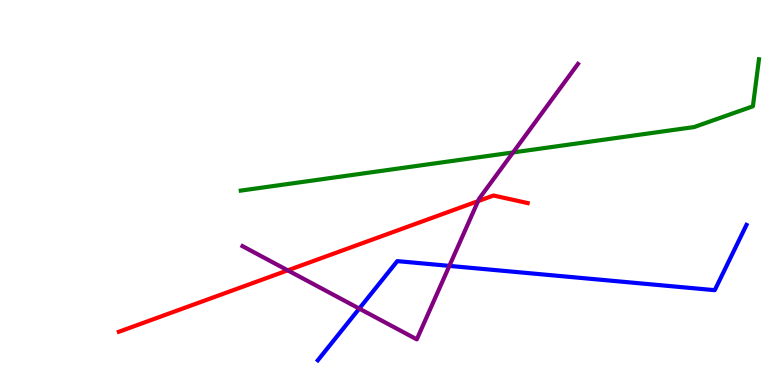[{'lines': ['blue', 'red'], 'intersections': []}, {'lines': ['green', 'red'], 'intersections': []}, {'lines': ['purple', 'red'], 'intersections': [{'x': 3.71, 'y': 2.98}, {'x': 6.17, 'y': 4.78}]}, {'lines': ['blue', 'green'], 'intersections': []}, {'lines': ['blue', 'purple'], 'intersections': [{'x': 4.64, 'y': 1.98}, {'x': 5.8, 'y': 3.09}]}, {'lines': ['green', 'purple'], 'intersections': [{'x': 6.62, 'y': 6.04}]}]